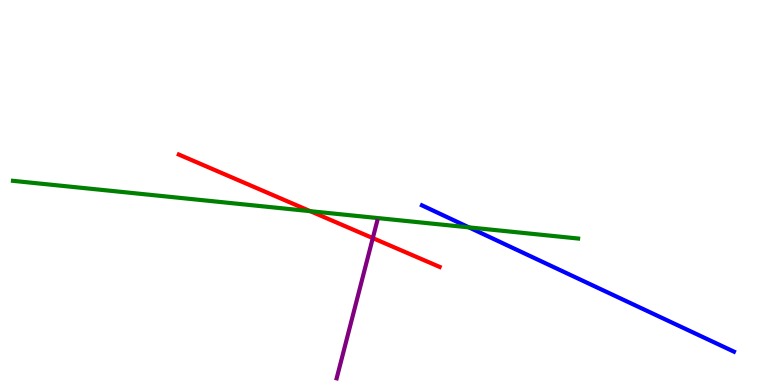[{'lines': ['blue', 'red'], 'intersections': []}, {'lines': ['green', 'red'], 'intersections': [{'x': 4.0, 'y': 4.51}]}, {'lines': ['purple', 'red'], 'intersections': [{'x': 4.81, 'y': 3.82}]}, {'lines': ['blue', 'green'], 'intersections': [{'x': 6.05, 'y': 4.09}]}, {'lines': ['blue', 'purple'], 'intersections': []}, {'lines': ['green', 'purple'], 'intersections': []}]